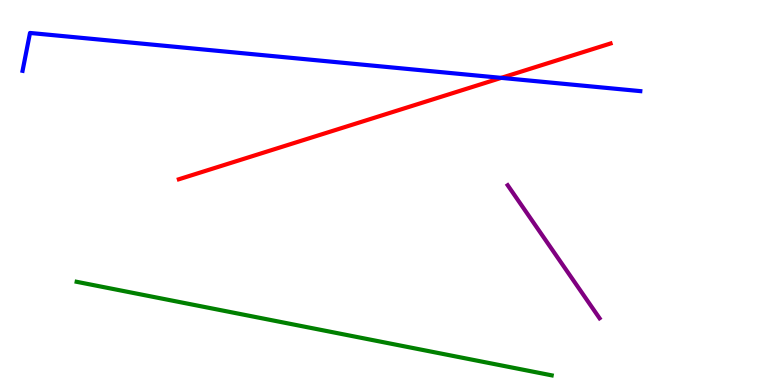[{'lines': ['blue', 'red'], 'intersections': [{'x': 6.47, 'y': 7.98}]}, {'lines': ['green', 'red'], 'intersections': []}, {'lines': ['purple', 'red'], 'intersections': []}, {'lines': ['blue', 'green'], 'intersections': []}, {'lines': ['blue', 'purple'], 'intersections': []}, {'lines': ['green', 'purple'], 'intersections': []}]